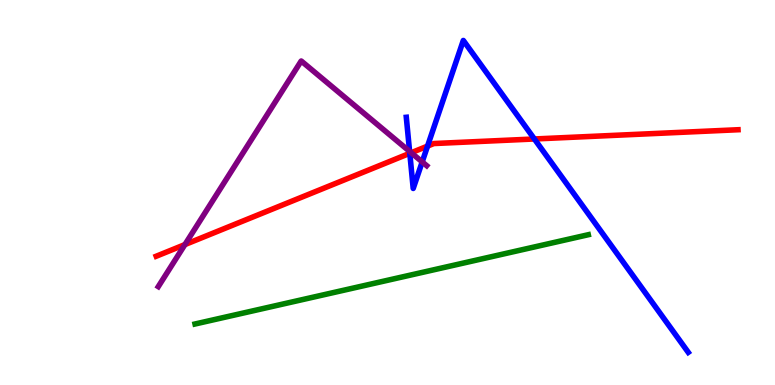[{'lines': ['blue', 'red'], 'intersections': [{'x': 5.29, 'y': 6.02}, {'x': 5.52, 'y': 6.21}, {'x': 6.9, 'y': 6.39}]}, {'lines': ['green', 'red'], 'intersections': []}, {'lines': ['purple', 'red'], 'intersections': [{'x': 2.39, 'y': 3.65}, {'x': 5.31, 'y': 6.03}]}, {'lines': ['blue', 'green'], 'intersections': []}, {'lines': ['blue', 'purple'], 'intersections': [{'x': 5.29, 'y': 6.07}, {'x': 5.45, 'y': 5.79}]}, {'lines': ['green', 'purple'], 'intersections': []}]